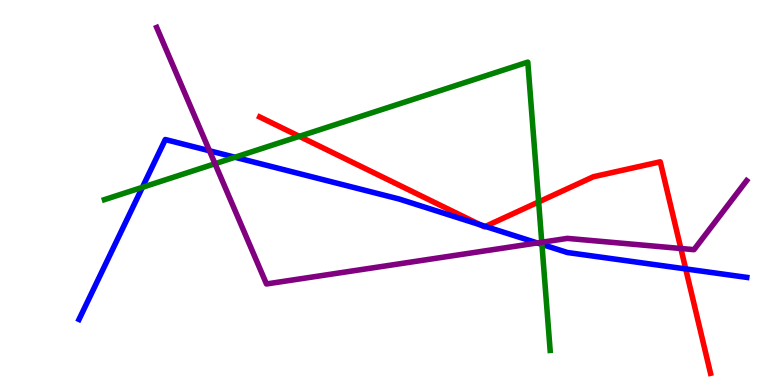[{'lines': ['blue', 'red'], 'intersections': [{'x': 6.2, 'y': 4.16}, {'x': 6.26, 'y': 4.12}, {'x': 8.85, 'y': 3.02}]}, {'lines': ['green', 'red'], 'intersections': [{'x': 3.86, 'y': 6.46}, {'x': 6.95, 'y': 4.76}]}, {'lines': ['purple', 'red'], 'intersections': [{'x': 8.79, 'y': 3.55}]}, {'lines': ['blue', 'green'], 'intersections': [{'x': 1.84, 'y': 5.13}, {'x': 3.03, 'y': 5.92}, {'x': 6.99, 'y': 3.65}]}, {'lines': ['blue', 'purple'], 'intersections': [{'x': 2.7, 'y': 6.08}, {'x': 6.93, 'y': 3.69}]}, {'lines': ['green', 'purple'], 'intersections': [{'x': 2.77, 'y': 5.75}, {'x': 6.99, 'y': 3.71}]}]